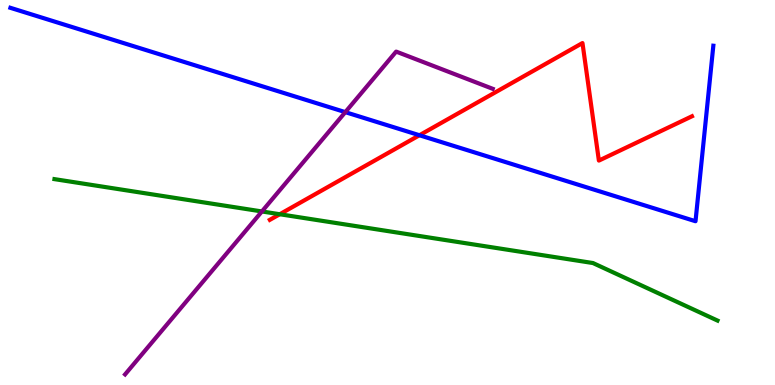[{'lines': ['blue', 'red'], 'intersections': [{'x': 5.41, 'y': 6.49}]}, {'lines': ['green', 'red'], 'intersections': [{'x': 3.61, 'y': 4.44}]}, {'lines': ['purple', 'red'], 'intersections': []}, {'lines': ['blue', 'green'], 'intersections': []}, {'lines': ['blue', 'purple'], 'intersections': [{'x': 4.46, 'y': 7.09}]}, {'lines': ['green', 'purple'], 'intersections': [{'x': 3.38, 'y': 4.51}]}]